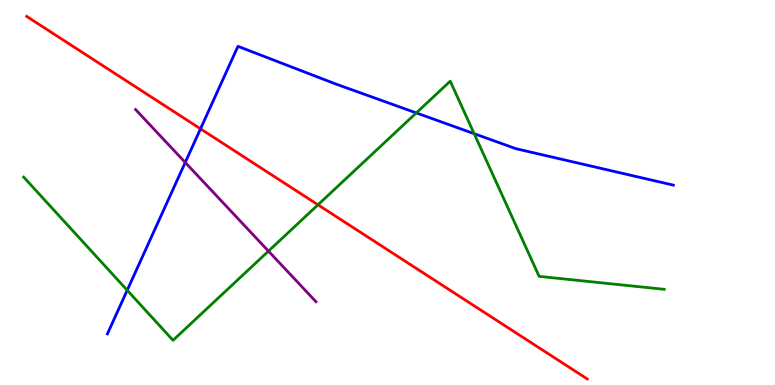[{'lines': ['blue', 'red'], 'intersections': [{'x': 2.59, 'y': 6.65}]}, {'lines': ['green', 'red'], 'intersections': [{'x': 4.1, 'y': 4.68}]}, {'lines': ['purple', 'red'], 'intersections': []}, {'lines': ['blue', 'green'], 'intersections': [{'x': 1.64, 'y': 2.46}, {'x': 5.37, 'y': 7.07}, {'x': 6.12, 'y': 6.53}]}, {'lines': ['blue', 'purple'], 'intersections': [{'x': 2.39, 'y': 5.78}]}, {'lines': ['green', 'purple'], 'intersections': [{'x': 3.46, 'y': 3.48}]}]